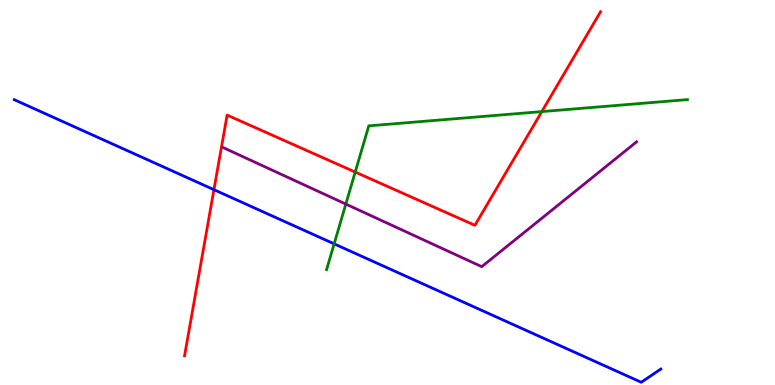[{'lines': ['blue', 'red'], 'intersections': [{'x': 2.76, 'y': 5.07}]}, {'lines': ['green', 'red'], 'intersections': [{'x': 4.58, 'y': 5.53}, {'x': 6.99, 'y': 7.1}]}, {'lines': ['purple', 'red'], 'intersections': []}, {'lines': ['blue', 'green'], 'intersections': [{'x': 4.31, 'y': 3.67}]}, {'lines': ['blue', 'purple'], 'intersections': []}, {'lines': ['green', 'purple'], 'intersections': [{'x': 4.46, 'y': 4.7}]}]